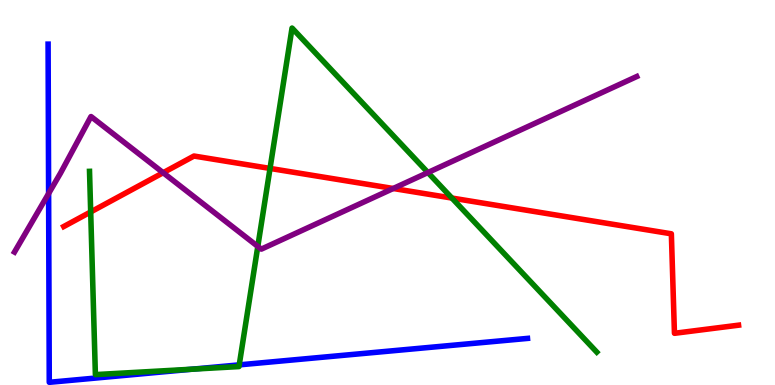[{'lines': ['blue', 'red'], 'intersections': []}, {'lines': ['green', 'red'], 'intersections': [{'x': 1.17, 'y': 4.49}, {'x': 3.48, 'y': 5.63}, {'x': 5.83, 'y': 4.86}]}, {'lines': ['purple', 'red'], 'intersections': [{'x': 2.11, 'y': 5.51}, {'x': 5.07, 'y': 5.1}]}, {'lines': ['blue', 'green'], 'intersections': [{'x': 2.48, 'y': 0.41}, {'x': 3.09, 'y': 0.523}]}, {'lines': ['blue', 'purple'], 'intersections': [{'x': 0.627, 'y': 4.97}]}, {'lines': ['green', 'purple'], 'intersections': [{'x': 3.33, 'y': 3.6}, {'x': 5.52, 'y': 5.52}]}]